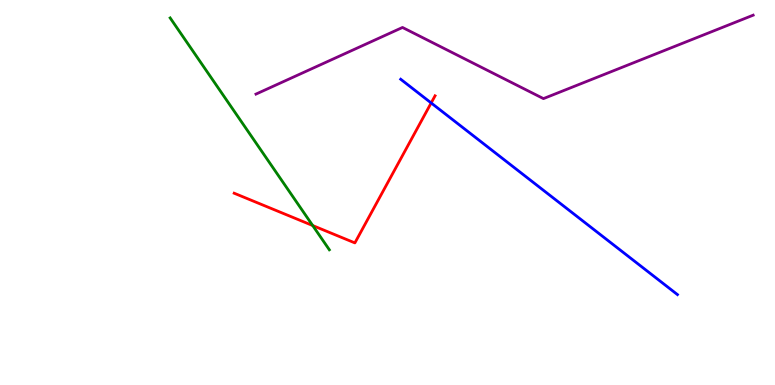[{'lines': ['blue', 'red'], 'intersections': [{'x': 5.56, 'y': 7.33}]}, {'lines': ['green', 'red'], 'intersections': [{'x': 4.03, 'y': 4.14}]}, {'lines': ['purple', 'red'], 'intersections': []}, {'lines': ['blue', 'green'], 'intersections': []}, {'lines': ['blue', 'purple'], 'intersections': []}, {'lines': ['green', 'purple'], 'intersections': []}]